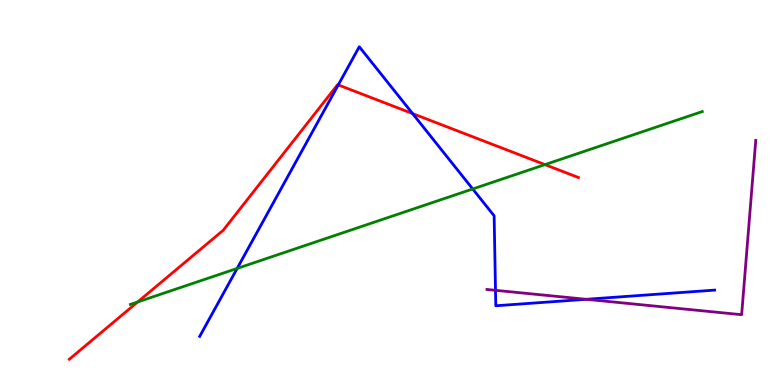[{'lines': ['blue', 'red'], 'intersections': [{'x': 4.36, 'y': 7.79}, {'x': 5.32, 'y': 7.05}]}, {'lines': ['green', 'red'], 'intersections': [{'x': 1.78, 'y': 2.16}, {'x': 7.03, 'y': 5.72}]}, {'lines': ['purple', 'red'], 'intersections': []}, {'lines': ['blue', 'green'], 'intersections': [{'x': 3.06, 'y': 3.03}, {'x': 6.1, 'y': 5.09}]}, {'lines': ['blue', 'purple'], 'intersections': [{'x': 6.39, 'y': 2.46}, {'x': 7.56, 'y': 2.23}]}, {'lines': ['green', 'purple'], 'intersections': []}]